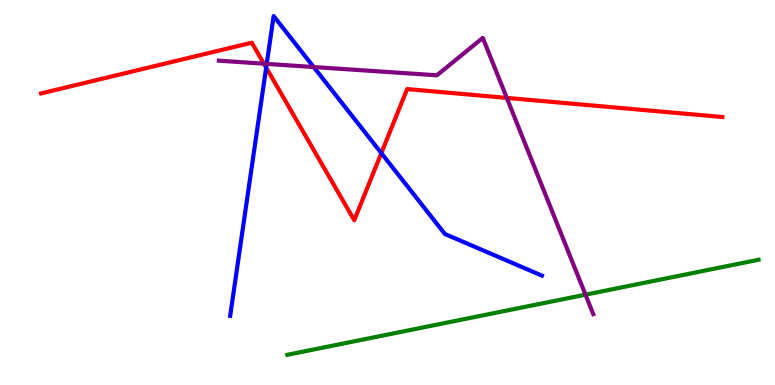[{'lines': ['blue', 'red'], 'intersections': [{'x': 3.43, 'y': 8.24}, {'x': 4.92, 'y': 6.02}]}, {'lines': ['green', 'red'], 'intersections': []}, {'lines': ['purple', 'red'], 'intersections': [{'x': 3.41, 'y': 8.35}, {'x': 6.54, 'y': 7.46}]}, {'lines': ['blue', 'green'], 'intersections': []}, {'lines': ['blue', 'purple'], 'intersections': [{'x': 3.44, 'y': 8.34}, {'x': 4.05, 'y': 8.26}]}, {'lines': ['green', 'purple'], 'intersections': [{'x': 7.55, 'y': 2.35}]}]